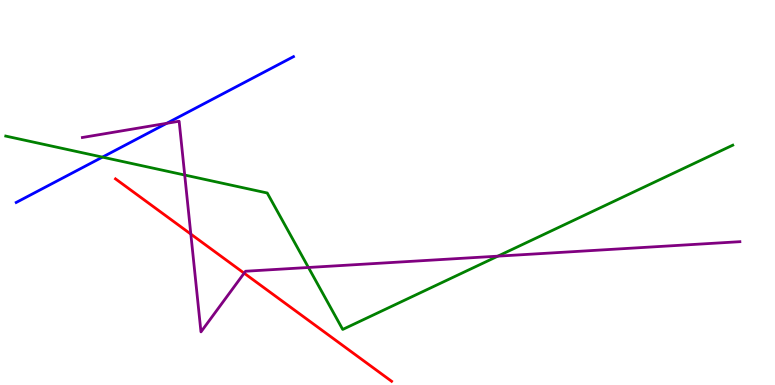[{'lines': ['blue', 'red'], 'intersections': []}, {'lines': ['green', 'red'], 'intersections': []}, {'lines': ['purple', 'red'], 'intersections': [{'x': 2.46, 'y': 3.92}, {'x': 3.15, 'y': 2.9}]}, {'lines': ['blue', 'green'], 'intersections': [{'x': 1.32, 'y': 5.92}]}, {'lines': ['blue', 'purple'], 'intersections': [{'x': 2.15, 'y': 6.8}]}, {'lines': ['green', 'purple'], 'intersections': [{'x': 2.38, 'y': 5.45}, {'x': 3.98, 'y': 3.05}, {'x': 6.42, 'y': 3.35}]}]